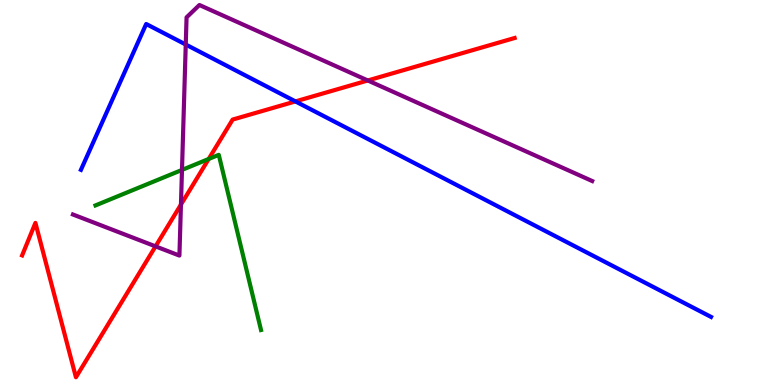[{'lines': ['blue', 'red'], 'intersections': [{'x': 3.81, 'y': 7.37}]}, {'lines': ['green', 'red'], 'intersections': [{'x': 2.69, 'y': 5.87}]}, {'lines': ['purple', 'red'], 'intersections': [{'x': 2.01, 'y': 3.6}, {'x': 2.33, 'y': 4.69}, {'x': 4.75, 'y': 7.91}]}, {'lines': ['blue', 'green'], 'intersections': []}, {'lines': ['blue', 'purple'], 'intersections': [{'x': 2.4, 'y': 8.84}]}, {'lines': ['green', 'purple'], 'intersections': [{'x': 2.35, 'y': 5.59}]}]